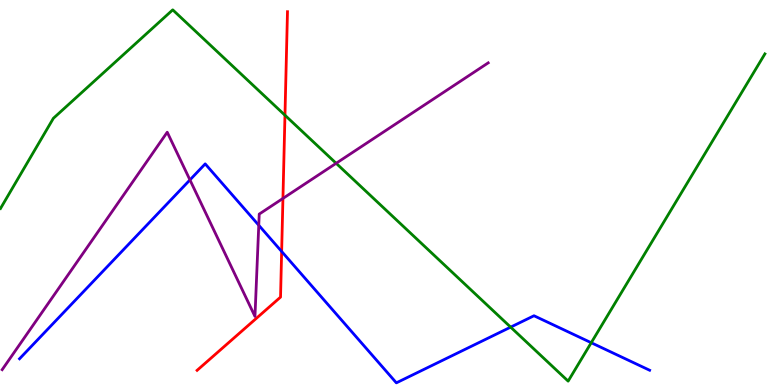[{'lines': ['blue', 'red'], 'intersections': [{'x': 3.63, 'y': 3.47}]}, {'lines': ['green', 'red'], 'intersections': [{'x': 3.68, 'y': 7.01}]}, {'lines': ['purple', 'red'], 'intersections': [{'x': 3.65, 'y': 4.85}]}, {'lines': ['blue', 'green'], 'intersections': [{'x': 6.59, 'y': 1.5}, {'x': 7.63, 'y': 1.1}]}, {'lines': ['blue', 'purple'], 'intersections': [{'x': 2.45, 'y': 5.33}, {'x': 3.34, 'y': 4.15}]}, {'lines': ['green', 'purple'], 'intersections': [{'x': 4.34, 'y': 5.76}]}]